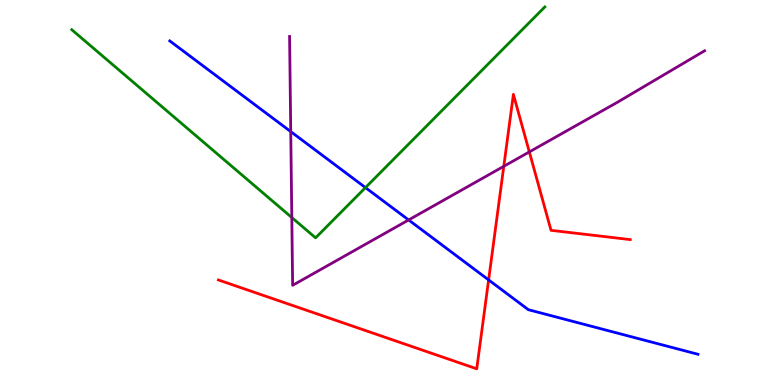[{'lines': ['blue', 'red'], 'intersections': [{'x': 6.3, 'y': 2.73}]}, {'lines': ['green', 'red'], 'intersections': []}, {'lines': ['purple', 'red'], 'intersections': [{'x': 6.5, 'y': 5.68}, {'x': 6.83, 'y': 6.05}]}, {'lines': ['blue', 'green'], 'intersections': [{'x': 4.72, 'y': 5.13}]}, {'lines': ['blue', 'purple'], 'intersections': [{'x': 3.75, 'y': 6.58}, {'x': 5.27, 'y': 4.29}]}, {'lines': ['green', 'purple'], 'intersections': [{'x': 3.77, 'y': 4.35}]}]